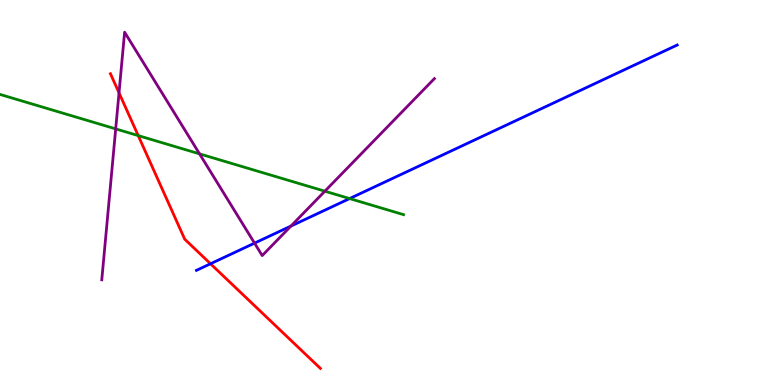[{'lines': ['blue', 'red'], 'intersections': [{'x': 2.72, 'y': 3.15}]}, {'lines': ['green', 'red'], 'intersections': [{'x': 1.78, 'y': 6.48}]}, {'lines': ['purple', 'red'], 'intersections': [{'x': 1.54, 'y': 7.59}]}, {'lines': ['blue', 'green'], 'intersections': [{'x': 4.51, 'y': 4.84}]}, {'lines': ['blue', 'purple'], 'intersections': [{'x': 3.28, 'y': 3.68}, {'x': 3.75, 'y': 4.13}]}, {'lines': ['green', 'purple'], 'intersections': [{'x': 1.49, 'y': 6.65}, {'x': 2.57, 'y': 6.0}, {'x': 4.19, 'y': 5.03}]}]